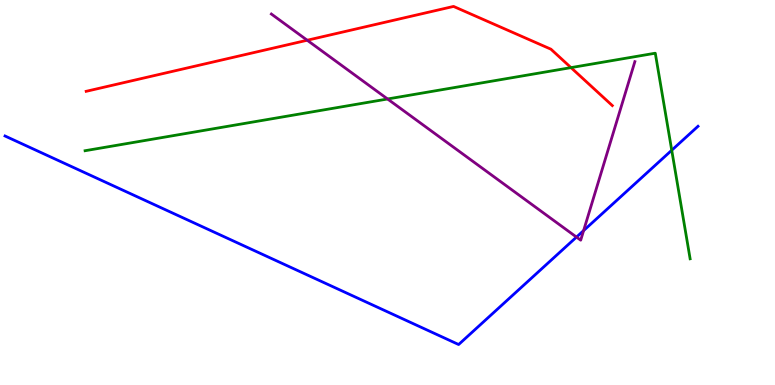[{'lines': ['blue', 'red'], 'intersections': []}, {'lines': ['green', 'red'], 'intersections': [{'x': 7.37, 'y': 8.24}]}, {'lines': ['purple', 'red'], 'intersections': [{'x': 3.96, 'y': 8.95}]}, {'lines': ['blue', 'green'], 'intersections': [{'x': 8.67, 'y': 6.1}]}, {'lines': ['blue', 'purple'], 'intersections': [{'x': 7.44, 'y': 3.84}, {'x': 7.53, 'y': 4.01}]}, {'lines': ['green', 'purple'], 'intersections': [{'x': 5.0, 'y': 7.43}]}]